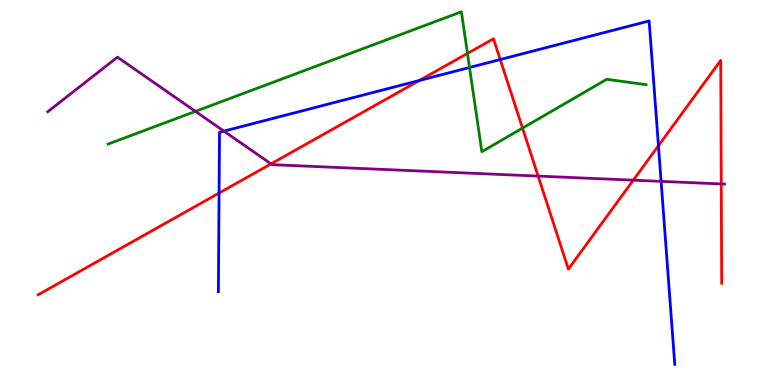[{'lines': ['blue', 'red'], 'intersections': [{'x': 2.83, 'y': 4.99}, {'x': 5.41, 'y': 7.91}, {'x': 6.45, 'y': 8.45}, {'x': 8.5, 'y': 6.22}]}, {'lines': ['green', 'red'], 'intersections': [{'x': 6.03, 'y': 8.61}, {'x': 6.74, 'y': 6.67}]}, {'lines': ['purple', 'red'], 'intersections': [{'x': 3.5, 'y': 5.74}, {'x': 6.94, 'y': 5.43}, {'x': 8.17, 'y': 5.32}, {'x': 9.31, 'y': 5.22}]}, {'lines': ['blue', 'green'], 'intersections': [{'x': 6.06, 'y': 8.25}]}, {'lines': ['blue', 'purple'], 'intersections': [{'x': 2.89, 'y': 6.59}, {'x': 8.53, 'y': 5.29}]}, {'lines': ['green', 'purple'], 'intersections': [{'x': 2.52, 'y': 7.11}]}]